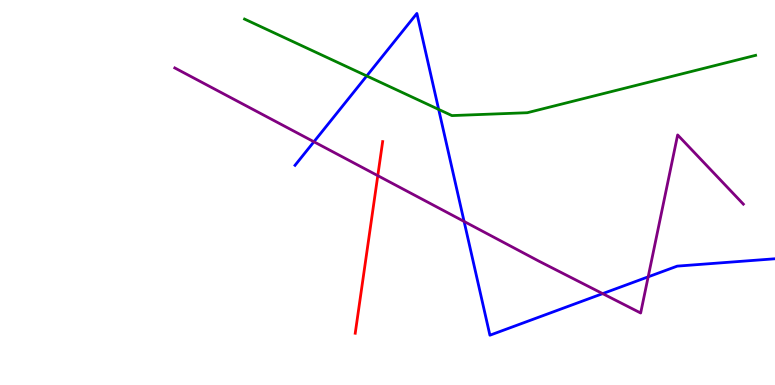[{'lines': ['blue', 'red'], 'intersections': []}, {'lines': ['green', 'red'], 'intersections': []}, {'lines': ['purple', 'red'], 'intersections': [{'x': 4.87, 'y': 5.44}]}, {'lines': ['blue', 'green'], 'intersections': [{'x': 4.73, 'y': 8.03}, {'x': 5.66, 'y': 7.16}]}, {'lines': ['blue', 'purple'], 'intersections': [{'x': 4.05, 'y': 6.32}, {'x': 5.99, 'y': 4.25}, {'x': 7.78, 'y': 2.37}, {'x': 8.36, 'y': 2.81}]}, {'lines': ['green', 'purple'], 'intersections': []}]